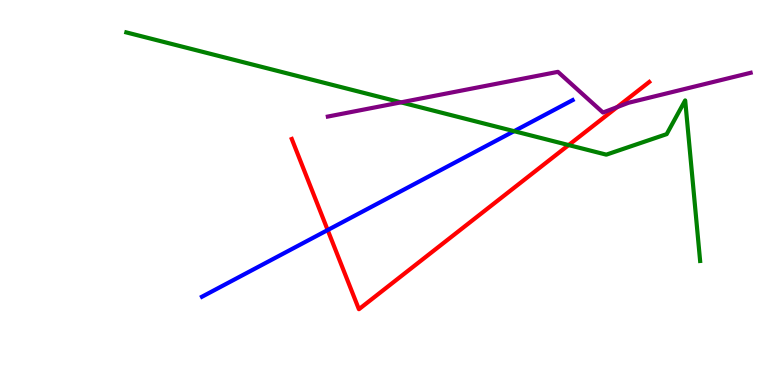[{'lines': ['blue', 'red'], 'intersections': [{'x': 4.23, 'y': 4.02}]}, {'lines': ['green', 'red'], 'intersections': [{'x': 7.34, 'y': 6.23}]}, {'lines': ['purple', 'red'], 'intersections': [{'x': 7.96, 'y': 7.22}]}, {'lines': ['blue', 'green'], 'intersections': [{'x': 6.63, 'y': 6.59}]}, {'lines': ['blue', 'purple'], 'intersections': []}, {'lines': ['green', 'purple'], 'intersections': [{'x': 5.17, 'y': 7.34}]}]